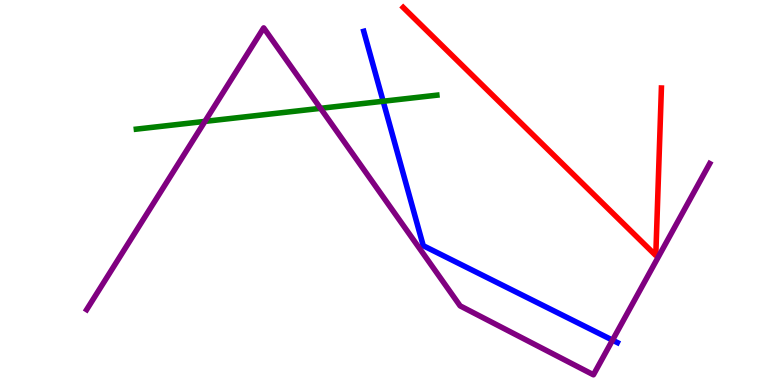[{'lines': ['blue', 'red'], 'intersections': []}, {'lines': ['green', 'red'], 'intersections': []}, {'lines': ['purple', 'red'], 'intersections': []}, {'lines': ['blue', 'green'], 'intersections': [{'x': 4.94, 'y': 7.37}]}, {'lines': ['blue', 'purple'], 'intersections': [{'x': 7.9, 'y': 1.17}]}, {'lines': ['green', 'purple'], 'intersections': [{'x': 2.64, 'y': 6.85}, {'x': 4.14, 'y': 7.19}]}]